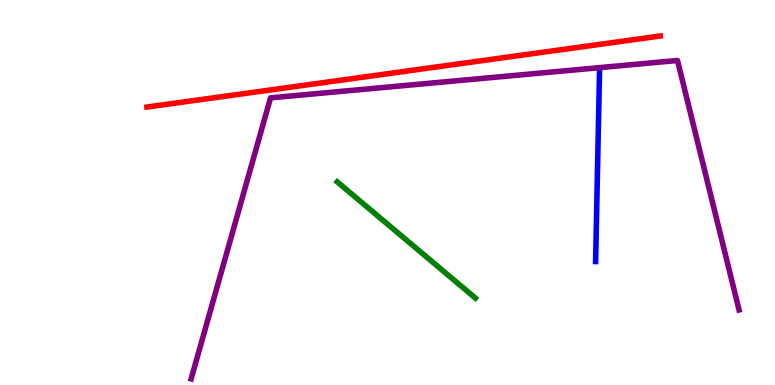[{'lines': ['blue', 'red'], 'intersections': []}, {'lines': ['green', 'red'], 'intersections': []}, {'lines': ['purple', 'red'], 'intersections': []}, {'lines': ['blue', 'green'], 'intersections': []}, {'lines': ['blue', 'purple'], 'intersections': []}, {'lines': ['green', 'purple'], 'intersections': []}]